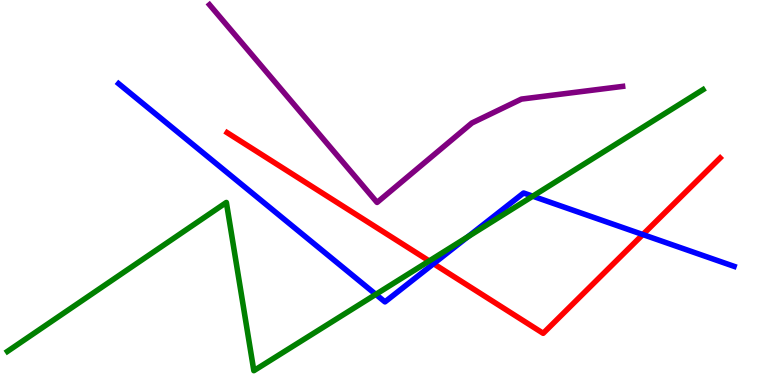[{'lines': ['blue', 'red'], 'intersections': [{'x': 5.59, 'y': 3.15}, {'x': 8.29, 'y': 3.91}]}, {'lines': ['green', 'red'], 'intersections': [{'x': 5.54, 'y': 3.22}]}, {'lines': ['purple', 'red'], 'intersections': []}, {'lines': ['blue', 'green'], 'intersections': [{'x': 4.85, 'y': 2.35}, {'x': 6.04, 'y': 3.85}, {'x': 6.87, 'y': 4.9}]}, {'lines': ['blue', 'purple'], 'intersections': []}, {'lines': ['green', 'purple'], 'intersections': []}]